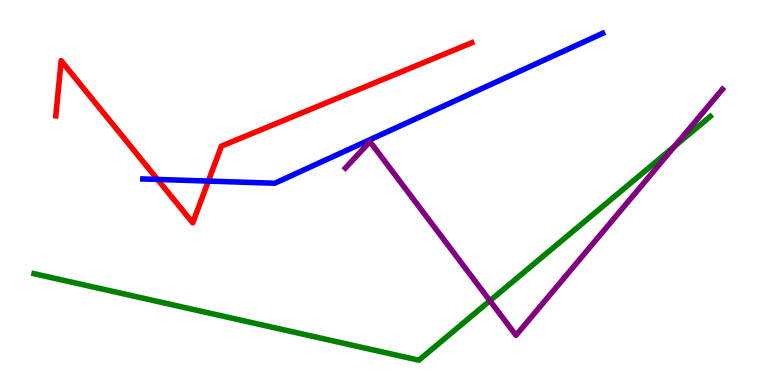[{'lines': ['blue', 'red'], 'intersections': [{'x': 2.03, 'y': 5.34}, {'x': 2.69, 'y': 5.3}]}, {'lines': ['green', 'red'], 'intersections': []}, {'lines': ['purple', 'red'], 'intersections': []}, {'lines': ['blue', 'green'], 'intersections': []}, {'lines': ['blue', 'purple'], 'intersections': []}, {'lines': ['green', 'purple'], 'intersections': [{'x': 6.32, 'y': 2.19}, {'x': 8.7, 'y': 6.2}]}]